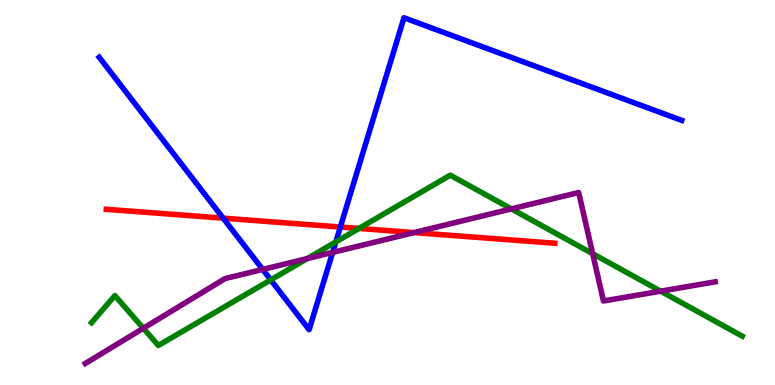[{'lines': ['blue', 'red'], 'intersections': [{'x': 2.88, 'y': 4.33}, {'x': 4.39, 'y': 4.1}]}, {'lines': ['green', 'red'], 'intersections': [{'x': 4.63, 'y': 4.07}]}, {'lines': ['purple', 'red'], 'intersections': [{'x': 5.34, 'y': 3.96}]}, {'lines': ['blue', 'green'], 'intersections': [{'x': 3.49, 'y': 2.73}, {'x': 4.33, 'y': 3.72}]}, {'lines': ['blue', 'purple'], 'intersections': [{'x': 3.39, 'y': 3.0}, {'x': 4.29, 'y': 3.44}]}, {'lines': ['green', 'purple'], 'intersections': [{'x': 1.85, 'y': 1.47}, {'x': 3.97, 'y': 3.28}, {'x': 6.6, 'y': 4.57}, {'x': 7.65, 'y': 3.41}, {'x': 8.52, 'y': 2.44}]}]